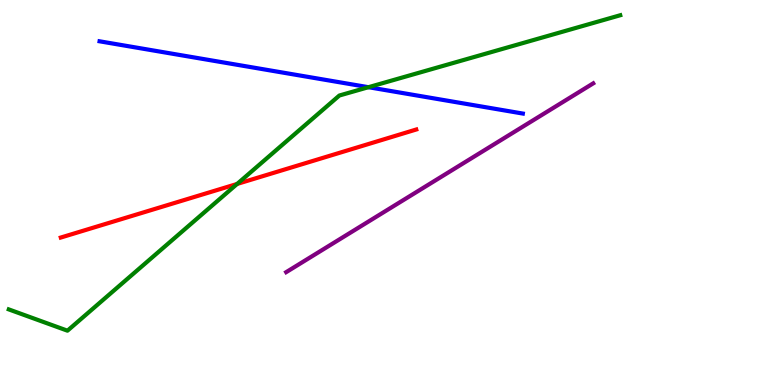[{'lines': ['blue', 'red'], 'intersections': []}, {'lines': ['green', 'red'], 'intersections': [{'x': 3.06, 'y': 5.22}]}, {'lines': ['purple', 'red'], 'intersections': []}, {'lines': ['blue', 'green'], 'intersections': [{'x': 4.75, 'y': 7.74}]}, {'lines': ['blue', 'purple'], 'intersections': []}, {'lines': ['green', 'purple'], 'intersections': []}]